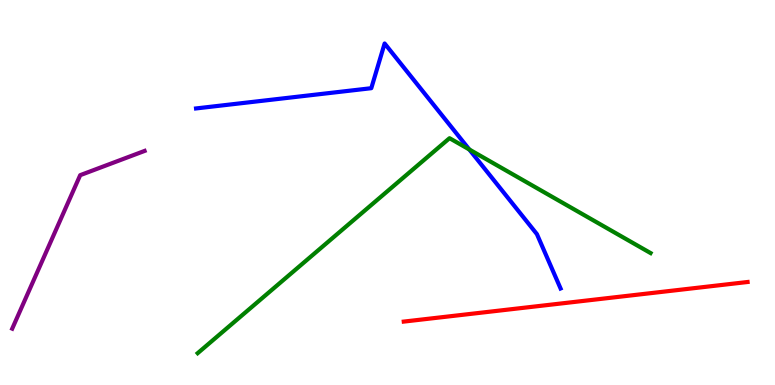[{'lines': ['blue', 'red'], 'intersections': []}, {'lines': ['green', 'red'], 'intersections': []}, {'lines': ['purple', 'red'], 'intersections': []}, {'lines': ['blue', 'green'], 'intersections': [{'x': 6.06, 'y': 6.12}]}, {'lines': ['blue', 'purple'], 'intersections': []}, {'lines': ['green', 'purple'], 'intersections': []}]